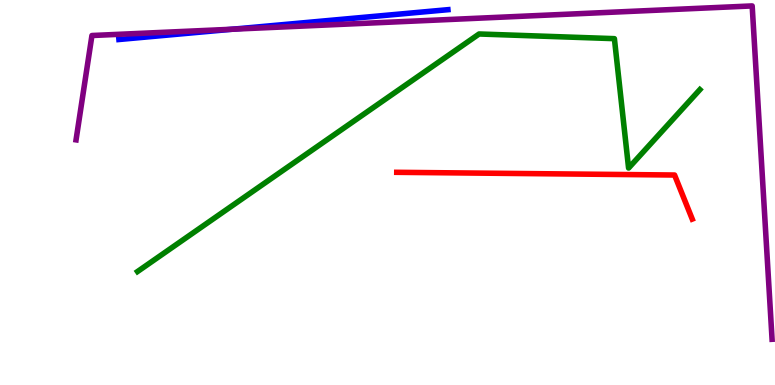[{'lines': ['blue', 'red'], 'intersections': []}, {'lines': ['green', 'red'], 'intersections': []}, {'lines': ['purple', 'red'], 'intersections': []}, {'lines': ['blue', 'green'], 'intersections': []}, {'lines': ['blue', 'purple'], 'intersections': [{'x': 3.0, 'y': 9.24}]}, {'lines': ['green', 'purple'], 'intersections': []}]